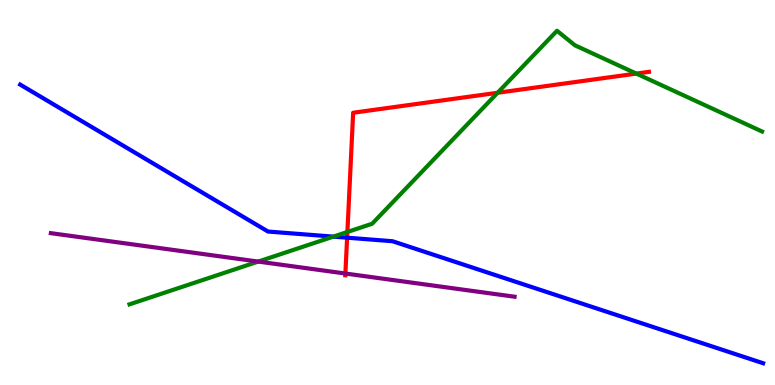[{'lines': ['blue', 'red'], 'intersections': [{'x': 4.48, 'y': 3.83}]}, {'lines': ['green', 'red'], 'intersections': [{'x': 4.48, 'y': 3.97}, {'x': 6.42, 'y': 7.59}, {'x': 8.21, 'y': 8.09}]}, {'lines': ['purple', 'red'], 'intersections': [{'x': 4.46, 'y': 2.9}]}, {'lines': ['blue', 'green'], 'intersections': [{'x': 4.3, 'y': 3.85}]}, {'lines': ['blue', 'purple'], 'intersections': []}, {'lines': ['green', 'purple'], 'intersections': [{'x': 3.33, 'y': 3.21}]}]